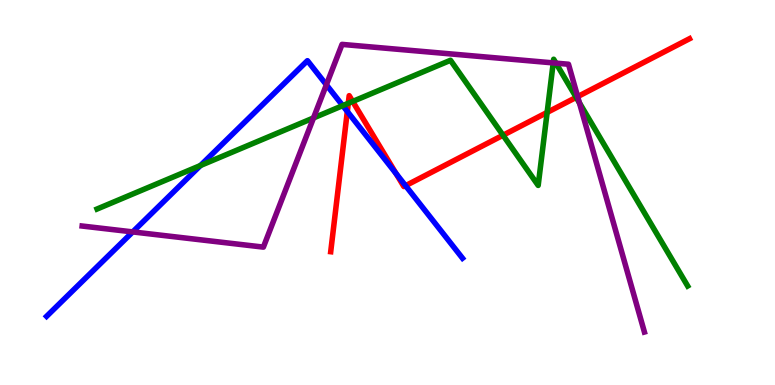[{'lines': ['blue', 'red'], 'intersections': [{'x': 4.48, 'y': 7.1}, {'x': 5.11, 'y': 5.49}, {'x': 5.23, 'y': 5.18}]}, {'lines': ['green', 'red'], 'intersections': [{'x': 4.49, 'y': 7.32}, {'x': 4.55, 'y': 7.36}, {'x': 6.49, 'y': 6.49}, {'x': 7.06, 'y': 7.08}, {'x': 7.43, 'y': 7.47}]}, {'lines': ['purple', 'red'], 'intersections': [{'x': 7.45, 'y': 7.49}]}, {'lines': ['blue', 'green'], 'intersections': [{'x': 2.59, 'y': 5.7}, {'x': 4.42, 'y': 7.26}]}, {'lines': ['blue', 'purple'], 'intersections': [{'x': 1.71, 'y': 3.98}, {'x': 4.21, 'y': 7.8}]}, {'lines': ['green', 'purple'], 'intersections': [{'x': 4.05, 'y': 6.94}, {'x': 7.14, 'y': 8.37}, {'x': 7.17, 'y': 8.36}, {'x': 7.48, 'y': 7.33}]}]